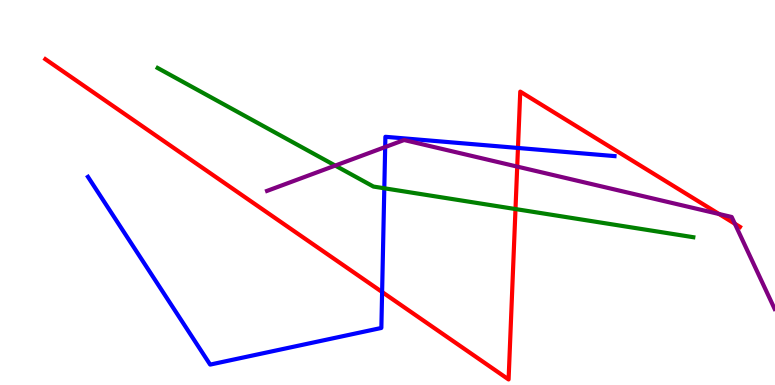[{'lines': ['blue', 'red'], 'intersections': [{'x': 4.93, 'y': 2.42}, {'x': 6.68, 'y': 6.16}]}, {'lines': ['green', 'red'], 'intersections': [{'x': 6.65, 'y': 4.57}]}, {'lines': ['purple', 'red'], 'intersections': [{'x': 6.67, 'y': 5.67}, {'x': 9.28, 'y': 4.44}, {'x': 9.48, 'y': 4.19}]}, {'lines': ['blue', 'green'], 'intersections': [{'x': 4.96, 'y': 5.11}]}, {'lines': ['blue', 'purple'], 'intersections': [{'x': 4.97, 'y': 6.18}]}, {'lines': ['green', 'purple'], 'intersections': [{'x': 4.33, 'y': 5.7}]}]